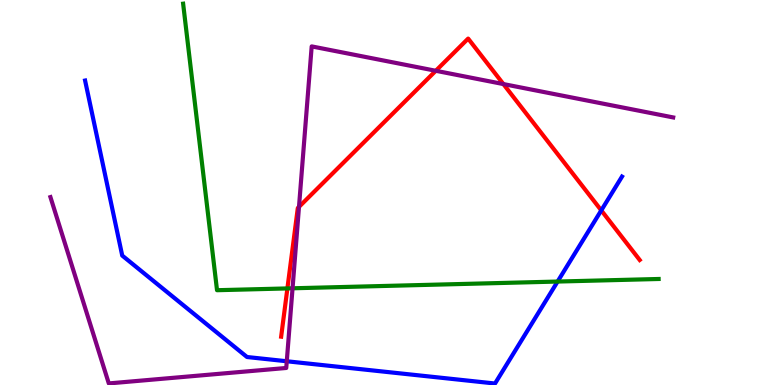[{'lines': ['blue', 'red'], 'intersections': [{'x': 7.76, 'y': 4.54}]}, {'lines': ['green', 'red'], 'intersections': [{'x': 3.71, 'y': 2.51}]}, {'lines': ['purple', 'red'], 'intersections': [{'x': 3.86, 'y': 4.63}, {'x': 5.62, 'y': 8.16}, {'x': 6.5, 'y': 7.82}]}, {'lines': ['blue', 'green'], 'intersections': [{'x': 7.19, 'y': 2.69}]}, {'lines': ['blue', 'purple'], 'intersections': [{'x': 3.7, 'y': 0.617}]}, {'lines': ['green', 'purple'], 'intersections': [{'x': 3.77, 'y': 2.51}]}]